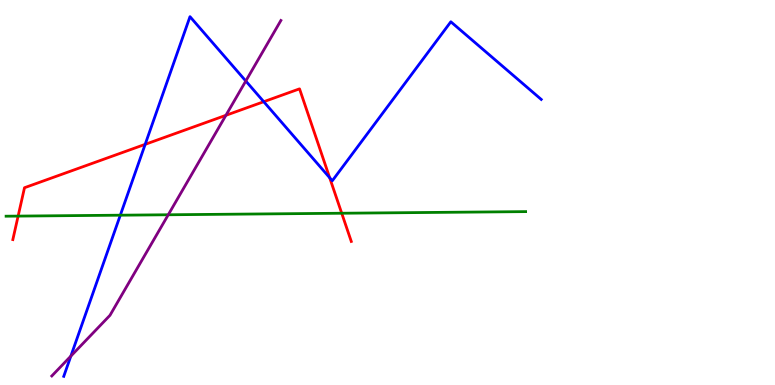[{'lines': ['blue', 'red'], 'intersections': [{'x': 1.87, 'y': 6.25}, {'x': 3.4, 'y': 7.36}, {'x': 4.25, 'y': 5.38}]}, {'lines': ['green', 'red'], 'intersections': [{'x': 0.234, 'y': 4.39}, {'x': 4.41, 'y': 4.46}]}, {'lines': ['purple', 'red'], 'intersections': [{'x': 2.91, 'y': 7.0}]}, {'lines': ['blue', 'green'], 'intersections': [{'x': 1.55, 'y': 4.41}]}, {'lines': ['blue', 'purple'], 'intersections': [{'x': 0.914, 'y': 0.75}, {'x': 3.17, 'y': 7.9}]}, {'lines': ['green', 'purple'], 'intersections': [{'x': 2.17, 'y': 4.42}]}]